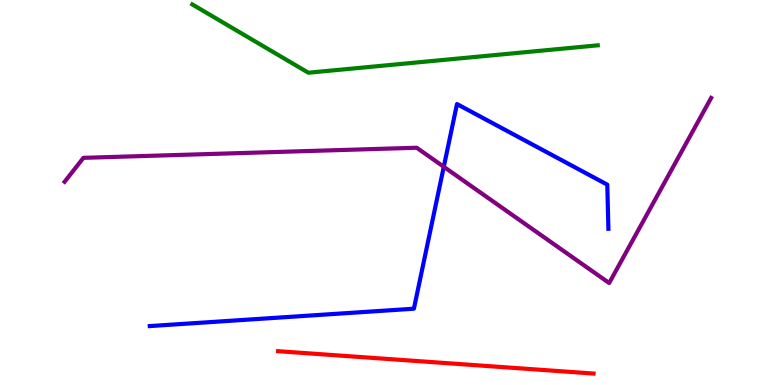[{'lines': ['blue', 'red'], 'intersections': []}, {'lines': ['green', 'red'], 'intersections': []}, {'lines': ['purple', 'red'], 'intersections': []}, {'lines': ['blue', 'green'], 'intersections': []}, {'lines': ['blue', 'purple'], 'intersections': [{'x': 5.73, 'y': 5.67}]}, {'lines': ['green', 'purple'], 'intersections': []}]